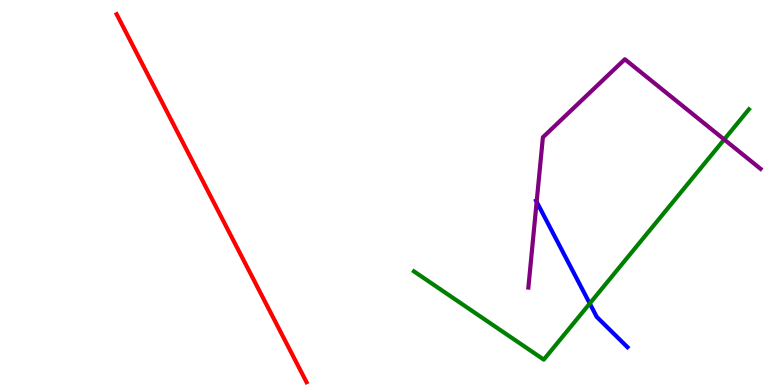[{'lines': ['blue', 'red'], 'intersections': []}, {'lines': ['green', 'red'], 'intersections': []}, {'lines': ['purple', 'red'], 'intersections': []}, {'lines': ['blue', 'green'], 'intersections': [{'x': 7.61, 'y': 2.12}]}, {'lines': ['blue', 'purple'], 'intersections': [{'x': 6.92, 'y': 4.76}]}, {'lines': ['green', 'purple'], 'intersections': [{'x': 9.34, 'y': 6.38}]}]